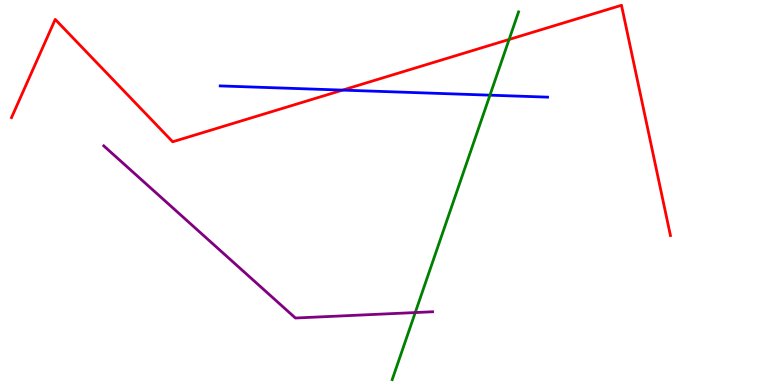[{'lines': ['blue', 'red'], 'intersections': [{'x': 4.42, 'y': 7.66}]}, {'lines': ['green', 'red'], 'intersections': [{'x': 6.57, 'y': 8.97}]}, {'lines': ['purple', 'red'], 'intersections': []}, {'lines': ['blue', 'green'], 'intersections': [{'x': 6.32, 'y': 7.53}]}, {'lines': ['blue', 'purple'], 'intersections': []}, {'lines': ['green', 'purple'], 'intersections': [{'x': 5.36, 'y': 1.88}]}]